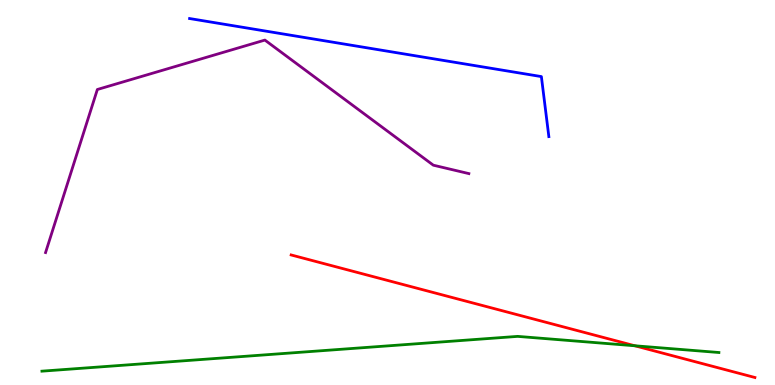[{'lines': ['blue', 'red'], 'intersections': []}, {'lines': ['green', 'red'], 'intersections': [{'x': 8.19, 'y': 1.02}]}, {'lines': ['purple', 'red'], 'intersections': []}, {'lines': ['blue', 'green'], 'intersections': []}, {'lines': ['blue', 'purple'], 'intersections': []}, {'lines': ['green', 'purple'], 'intersections': []}]